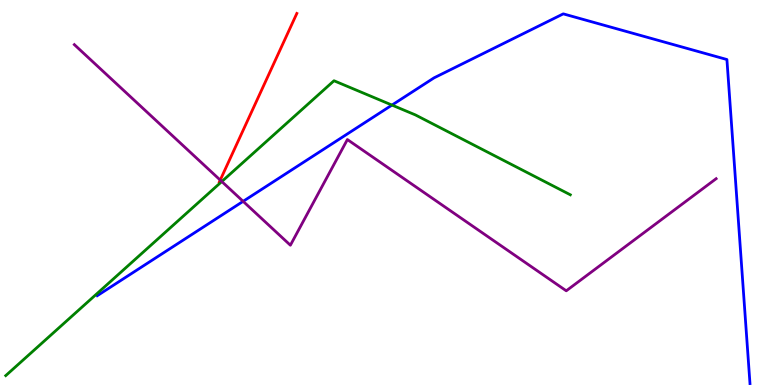[{'lines': ['blue', 'red'], 'intersections': []}, {'lines': ['green', 'red'], 'intersections': []}, {'lines': ['purple', 'red'], 'intersections': [{'x': 2.84, 'y': 5.32}]}, {'lines': ['blue', 'green'], 'intersections': [{'x': 5.06, 'y': 7.27}]}, {'lines': ['blue', 'purple'], 'intersections': [{'x': 3.14, 'y': 4.77}]}, {'lines': ['green', 'purple'], 'intersections': [{'x': 2.86, 'y': 5.28}]}]